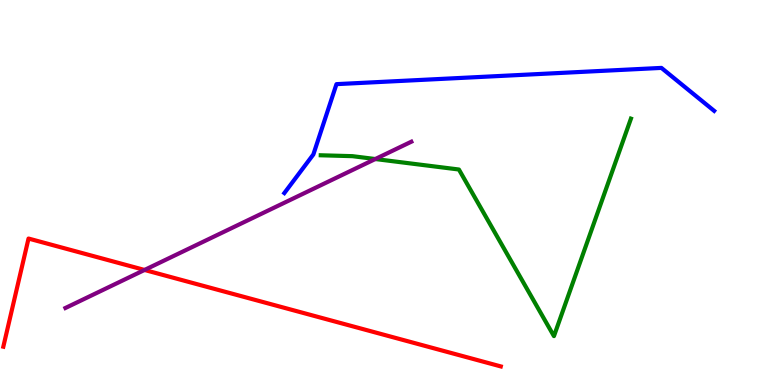[{'lines': ['blue', 'red'], 'intersections': []}, {'lines': ['green', 'red'], 'intersections': []}, {'lines': ['purple', 'red'], 'intersections': [{'x': 1.86, 'y': 2.99}]}, {'lines': ['blue', 'green'], 'intersections': []}, {'lines': ['blue', 'purple'], 'intersections': []}, {'lines': ['green', 'purple'], 'intersections': [{'x': 4.84, 'y': 5.87}]}]